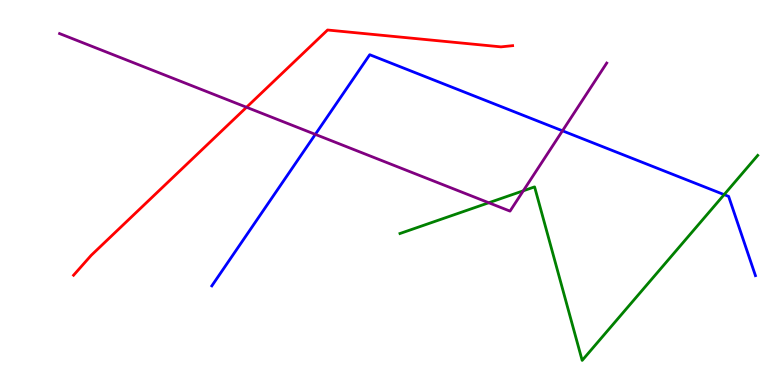[{'lines': ['blue', 'red'], 'intersections': []}, {'lines': ['green', 'red'], 'intersections': []}, {'lines': ['purple', 'red'], 'intersections': [{'x': 3.18, 'y': 7.21}]}, {'lines': ['blue', 'green'], 'intersections': [{'x': 9.34, 'y': 4.94}]}, {'lines': ['blue', 'purple'], 'intersections': [{'x': 4.07, 'y': 6.51}, {'x': 7.26, 'y': 6.6}]}, {'lines': ['green', 'purple'], 'intersections': [{'x': 6.31, 'y': 4.73}, {'x': 6.75, 'y': 5.04}]}]